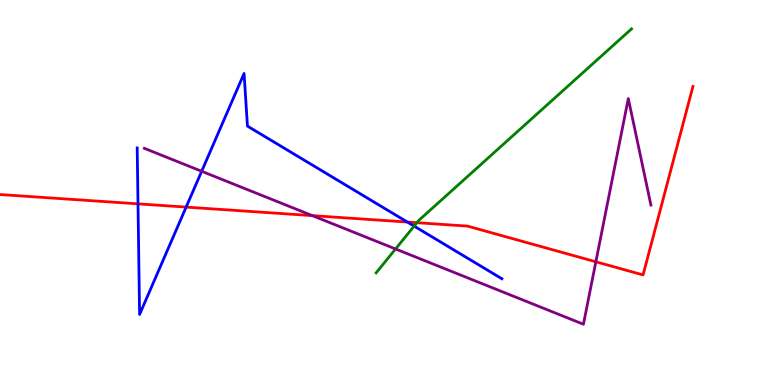[{'lines': ['blue', 'red'], 'intersections': [{'x': 1.78, 'y': 4.71}, {'x': 2.4, 'y': 4.62}, {'x': 5.26, 'y': 4.23}]}, {'lines': ['green', 'red'], 'intersections': [{'x': 5.38, 'y': 4.22}]}, {'lines': ['purple', 'red'], 'intersections': [{'x': 4.03, 'y': 4.4}, {'x': 7.69, 'y': 3.2}]}, {'lines': ['blue', 'green'], 'intersections': [{'x': 5.34, 'y': 4.13}]}, {'lines': ['blue', 'purple'], 'intersections': [{'x': 2.6, 'y': 5.55}]}, {'lines': ['green', 'purple'], 'intersections': [{'x': 5.1, 'y': 3.53}]}]